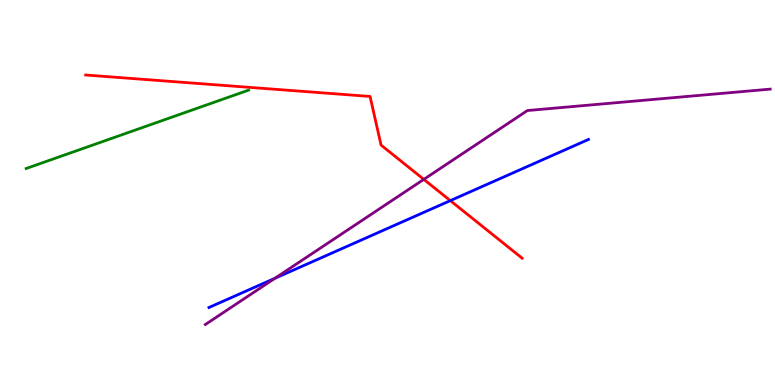[{'lines': ['blue', 'red'], 'intersections': [{'x': 5.81, 'y': 4.79}]}, {'lines': ['green', 'red'], 'intersections': []}, {'lines': ['purple', 'red'], 'intersections': [{'x': 5.47, 'y': 5.34}]}, {'lines': ['blue', 'green'], 'intersections': []}, {'lines': ['blue', 'purple'], 'intersections': [{'x': 3.55, 'y': 2.77}]}, {'lines': ['green', 'purple'], 'intersections': []}]